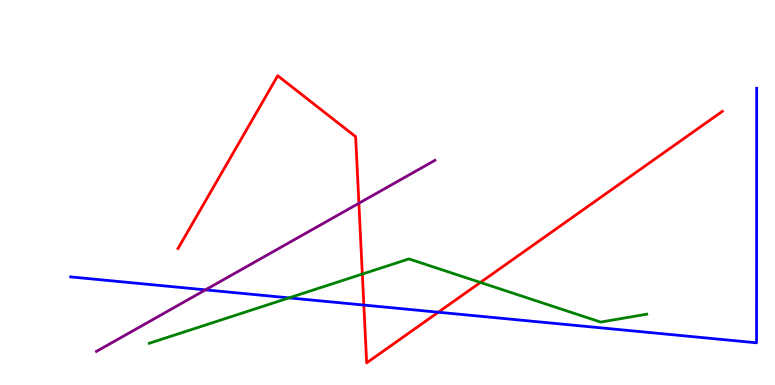[{'lines': ['blue', 'red'], 'intersections': [{'x': 4.69, 'y': 2.08}, {'x': 5.66, 'y': 1.89}]}, {'lines': ['green', 'red'], 'intersections': [{'x': 4.68, 'y': 2.88}, {'x': 6.2, 'y': 2.66}]}, {'lines': ['purple', 'red'], 'intersections': [{'x': 4.63, 'y': 4.72}]}, {'lines': ['blue', 'green'], 'intersections': [{'x': 3.73, 'y': 2.26}]}, {'lines': ['blue', 'purple'], 'intersections': [{'x': 2.65, 'y': 2.47}]}, {'lines': ['green', 'purple'], 'intersections': []}]